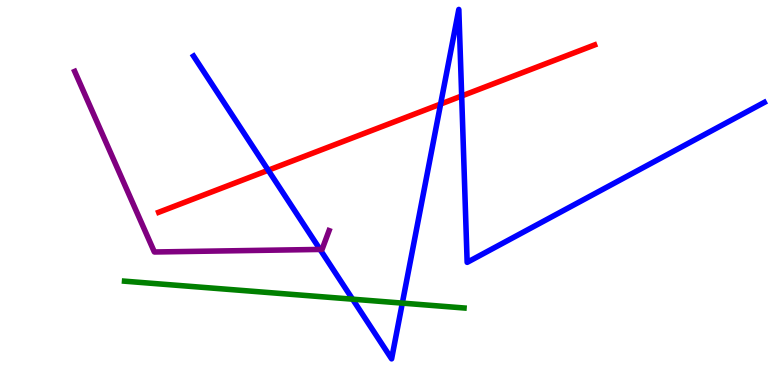[{'lines': ['blue', 'red'], 'intersections': [{'x': 3.46, 'y': 5.58}, {'x': 5.69, 'y': 7.3}, {'x': 5.96, 'y': 7.51}]}, {'lines': ['green', 'red'], 'intersections': []}, {'lines': ['purple', 'red'], 'intersections': []}, {'lines': ['blue', 'green'], 'intersections': [{'x': 4.55, 'y': 2.23}, {'x': 5.19, 'y': 2.13}]}, {'lines': ['blue', 'purple'], 'intersections': [{'x': 4.13, 'y': 3.52}]}, {'lines': ['green', 'purple'], 'intersections': []}]